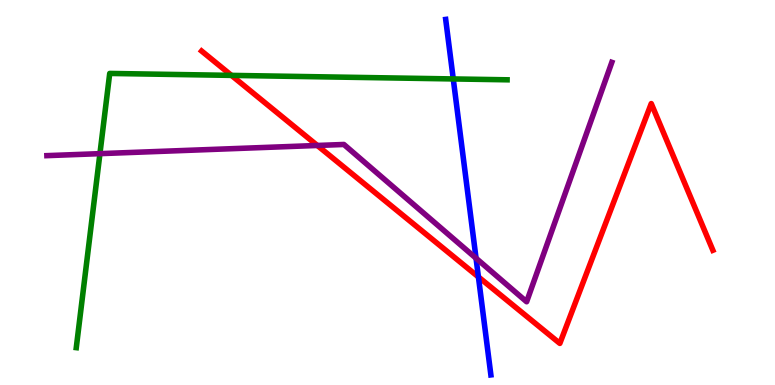[{'lines': ['blue', 'red'], 'intersections': [{'x': 6.17, 'y': 2.81}]}, {'lines': ['green', 'red'], 'intersections': [{'x': 2.99, 'y': 8.04}]}, {'lines': ['purple', 'red'], 'intersections': [{'x': 4.09, 'y': 6.22}]}, {'lines': ['blue', 'green'], 'intersections': [{'x': 5.85, 'y': 7.95}]}, {'lines': ['blue', 'purple'], 'intersections': [{'x': 6.14, 'y': 3.29}]}, {'lines': ['green', 'purple'], 'intersections': [{'x': 1.29, 'y': 6.01}]}]